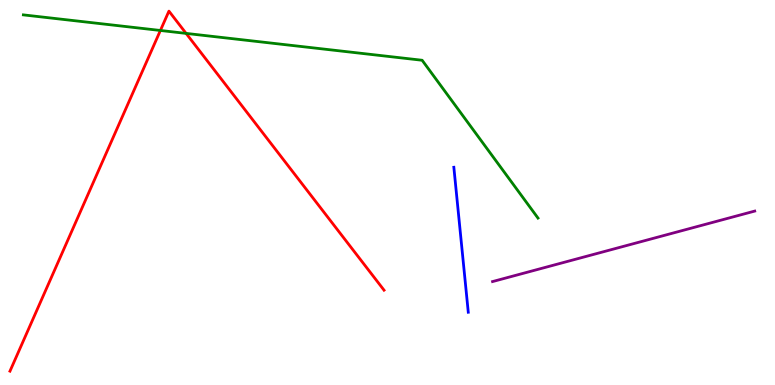[{'lines': ['blue', 'red'], 'intersections': []}, {'lines': ['green', 'red'], 'intersections': [{'x': 2.07, 'y': 9.21}, {'x': 2.4, 'y': 9.13}]}, {'lines': ['purple', 'red'], 'intersections': []}, {'lines': ['blue', 'green'], 'intersections': []}, {'lines': ['blue', 'purple'], 'intersections': []}, {'lines': ['green', 'purple'], 'intersections': []}]